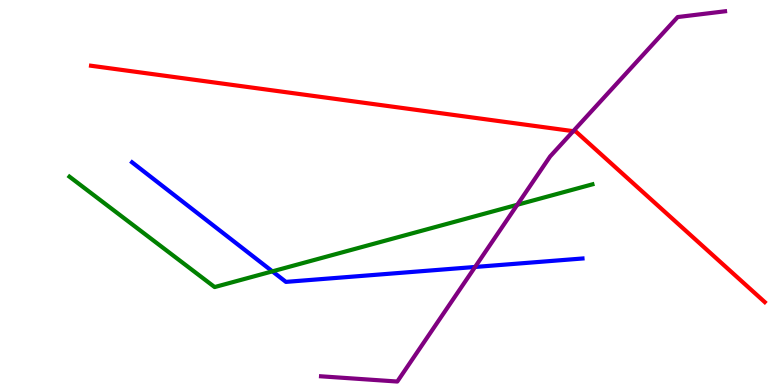[{'lines': ['blue', 'red'], 'intersections': []}, {'lines': ['green', 'red'], 'intersections': []}, {'lines': ['purple', 'red'], 'intersections': [{'x': 7.4, 'y': 6.59}]}, {'lines': ['blue', 'green'], 'intersections': [{'x': 3.51, 'y': 2.95}]}, {'lines': ['blue', 'purple'], 'intersections': [{'x': 6.13, 'y': 3.07}]}, {'lines': ['green', 'purple'], 'intersections': [{'x': 6.67, 'y': 4.68}]}]